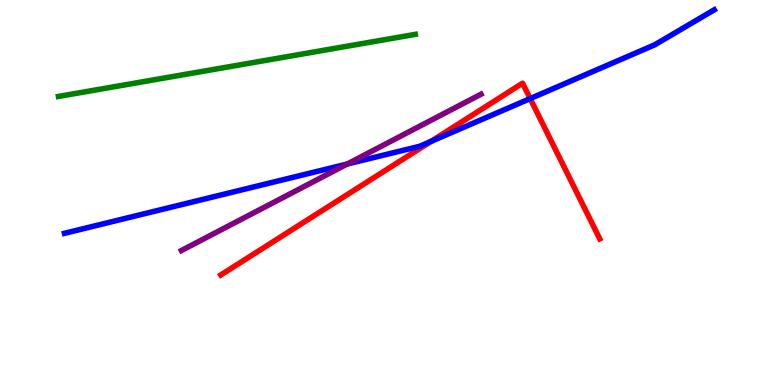[{'lines': ['blue', 'red'], 'intersections': [{'x': 5.56, 'y': 6.33}, {'x': 6.84, 'y': 7.44}]}, {'lines': ['green', 'red'], 'intersections': []}, {'lines': ['purple', 'red'], 'intersections': []}, {'lines': ['blue', 'green'], 'intersections': []}, {'lines': ['blue', 'purple'], 'intersections': [{'x': 4.48, 'y': 5.74}]}, {'lines': ['green', 'purple'], 'intersections': []}]